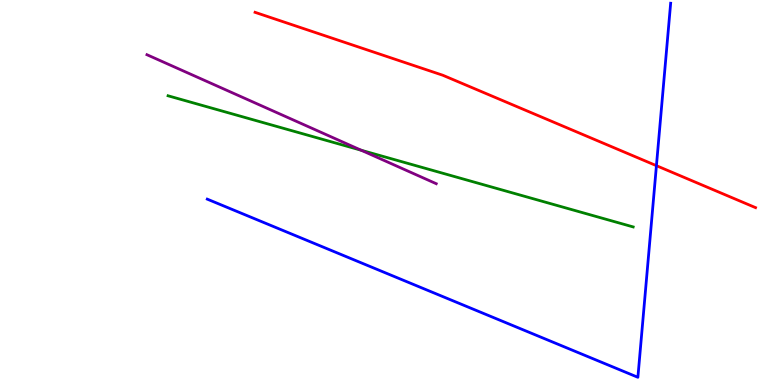[{'lines': ['blue', 'red'], 'intersections': [{'x': 8.47, 'y': 5.7}]}, {'lines': ['green', 'red'], 'intersections': []}, {'lines': ['purple', 'red'], 'intersections': []}, {'lines': ['blue', 'green'], 'intersections': []}, {'lines': ['blue', 'purple'], 'intersections': []}, {'lines': ['green', 'purple'], 'intersections': [{'x': 4.66, 'y': 6.1}]}]